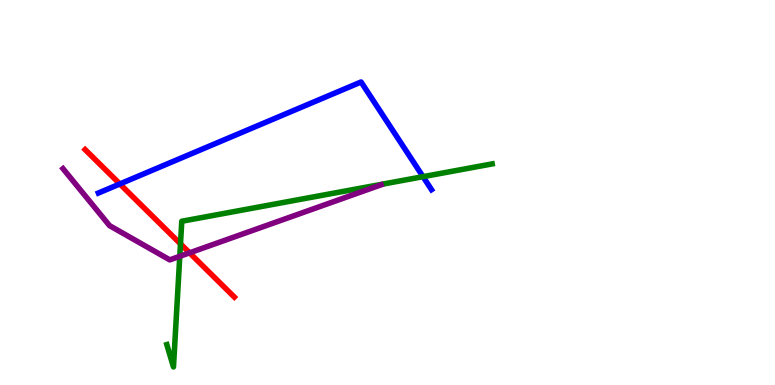[{'lines': ['blue', 'red'], 'intersections': [{'x': 1.55, 'y': 5.22}]}, {'lines': ['green', 'red'], 'intersections': [{'x': 2.33, 'y': 3.67}]}, {'lines': ['purple', 'red'], 'intersections': [{'x': 2.45, 'y': 3.43}]}, {'lines': ['blue', 'green'], 'intersections': [{'x': 5.46, 'y': 5.41}]}, {'lines': ['blue', 'purple'], 'intersections': []}, {'lines': ['green', 'purple'], 'intersections': [{'x': 2.32, 'y': 3.34}]}]